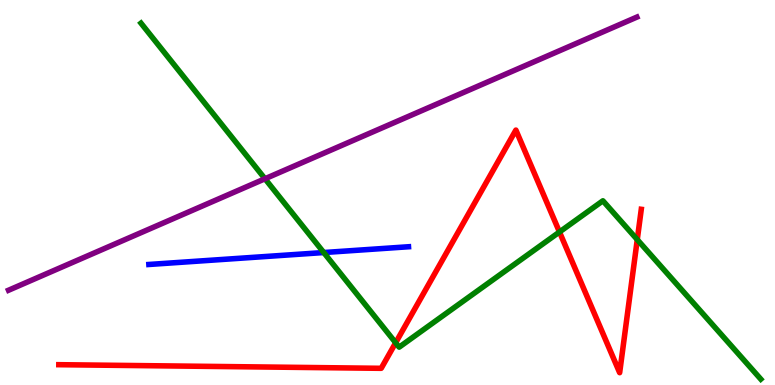[{'lines': ['blue', 'red'], 'intersections': []}, {'lines': ['green', 'red'], 'intersections': [{'x': 5.11, 'y': 1.1}, {'x': 7.22, 'y': 3.97}, {'x': 8.22, 'y': 3.78}]}, {'lines': ['purple', 'red'], 'intersections': []}, {'lines': ['blue', 'green'], 'intersections': [{'x': 4.18, 'y': 3.44}]}, {'lines': ['blue', 'purple'], 'intersections': []}, {'lines': ['green', 'purple'], 'intersections': [{'x': 3.42, 'y': 5.36}]}]